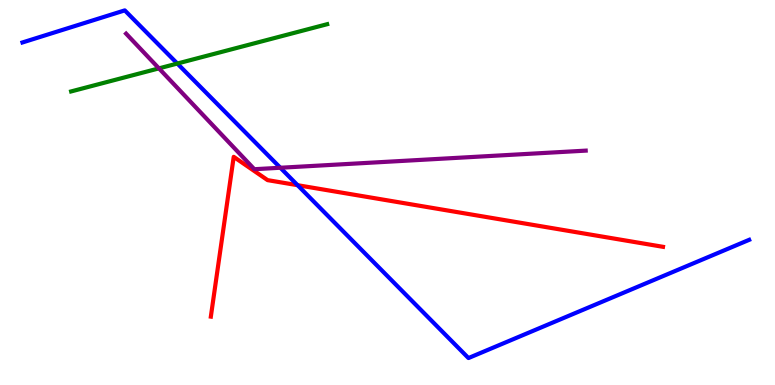[{'lines': ['blue', 'red'], 'intersections': [{'x': 3.84, 'y': 5.19}]}, {'lines': ['green', 'red'], 'intersections': []}, {'lines': ['purple', 'red'], 'intersections': []}, {'lines': ['blue', 'green'], 'intersections': [{'x': 2.29, 'y': 8.35}]}, {'lines': ['blue', 'purple'], 'intersections': [{'x': 3.62, 'y': 5.64}]}, {'lines': ['green', 'purple'], 'intersections': [{'x': 2.05, 'y': 8.22}]}]